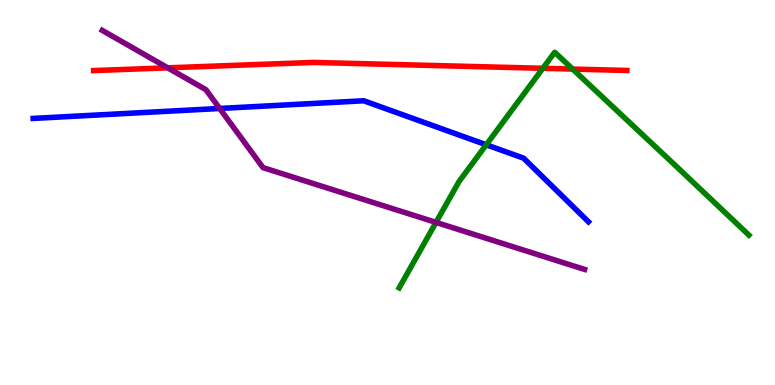[{'lines': ['blue', 'red'], 'intersections': []}, {'lines': ['green', 'red'], 'intersections': [{'x': 7.0, 'y': 8.23}, {'x': 7.39, 'y': 8.21}]}, {'lines': ['purple', 'red'], 'intersections': [{'x': 2.16, 'y': 8.24}]}, {'lines': ['blue', 'green'], 'intersections': [{'x': 6.27, 'y': 6.24}]}, {'lines': ['blue', 'purple'], 'intersections': [{'x': 2.83, 'y': 7.18}]}, {'lines': ['green', 'purple'], 'intersections': [{'x': 5.63, 'y': 4.22}]}]